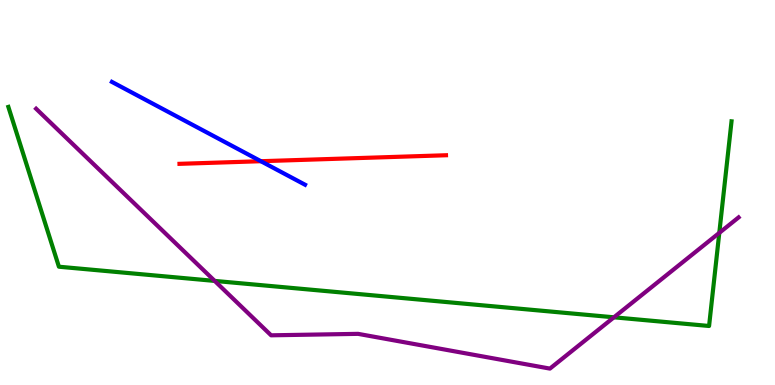[{'lines': ['blue', 'red'], 'intersections': [{'x': 3.37, 'y': 5.81}]}, {'lines': ['green', 'red'], 'intersections': []}, {'lines': ['purple', 'red'], 'intersections': []}, {'lines': ['blue', 'green'], 'intersections': []}, {'lines': ['blue', 'purple'], 'intersections': []}, {'lines': ['green', 'purple'], 'intersections': [{'x': 2.77, 'y': 2.7}, {'x': 7.92, 'y': 1.76}, {'x': 9.28, 'y': 3.95}]}]